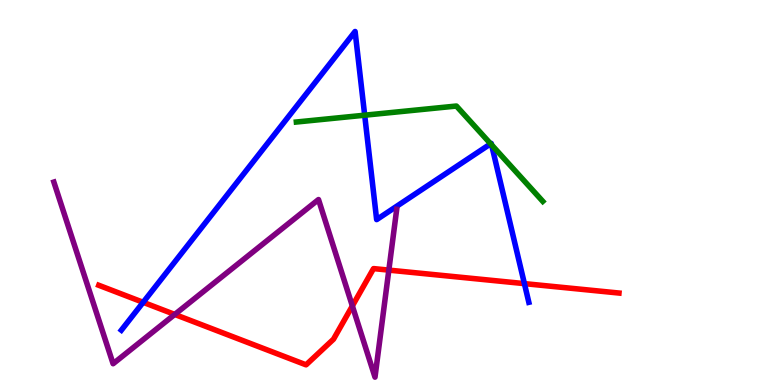[{'lines': ['blue', 'red'], 'intersections': [{'x': 1.85, 'y': 2.15}, {'x': 6.77, 'y': 2.63}]}, {'lines': ['green', 'red'], 'intersections': []}, {'lines': ['purple', 'red'], 'intersections': [{'x': 2.25, 'y': 1.83}, {'x': 4.55, 'y': 2.05}, {'x': 5.02, 'y': 2.98}]}, {'lines': ['blue', 'green'], 'intersections': [{'x': 4.71, 'y': 7.01}, {'x': 6.33, 'y': 6.26}, {'x': 6.34, 'y': 6.24}]}, {'lines': ['blue', 'purple'], 'intersections': []}, {'lines': ['green', 'purple'], 'intersections': []}]